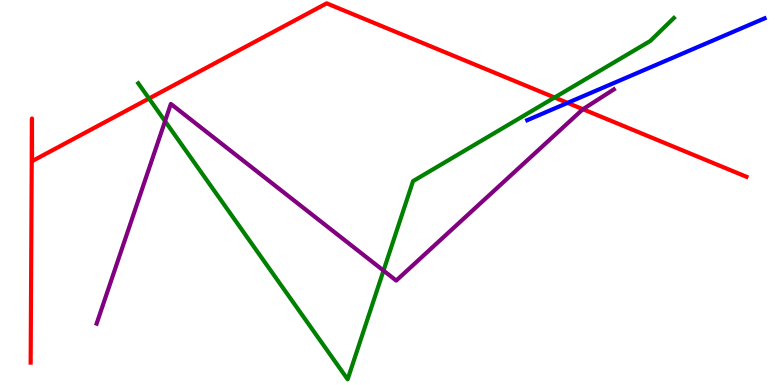[{'lines': ['blue', 'red'], 'intersections': [{'x': 7.32, 'y': 7.33}]}, {'lines': ['green', 'red'], 'intersections': [{'x': 1.92, 'y': 7.44}, {'x': 7.16, 'y': 7.47}]}, {'lines': ['purple', 'red'], 'intersections': [{'x': 7.52, 'y': 7.16}]}, {'lines': ['blue', 'green'], 'intersections': []}, {'lines': ['blue', 'purple'], 'intersections': []}, {'lines': ['green', 'purple'], 'intersections': [{'x': 2.13, 'y': 6.85}, {'x': 4.95, 'y': 2.97}]}]